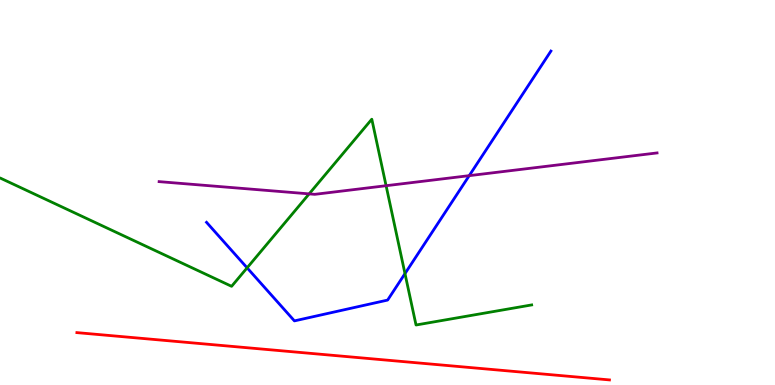[{'lines': ['blue', 'red'], 'intersections': []}, {'lines': ['green', 'red'], 'intersections': []}, {'lines': ['purple', 'red'], 'intersections': []}, {'lines': ['blue', 'green'], 'intersections': [{'x': 3.19, 'y': 3.04}, {'x': 5.23, 'y': 2.89}]}, {'lines': ['blue', 'purple'], 'intersections': [{'x': 6.05, 'y': 5.44}]}, {'lines': ['green', 'purple'], 'intersections': [{'x': 3.99, 'y': 4.96}, {'x': 4.98, 'y': 5.18}]}]